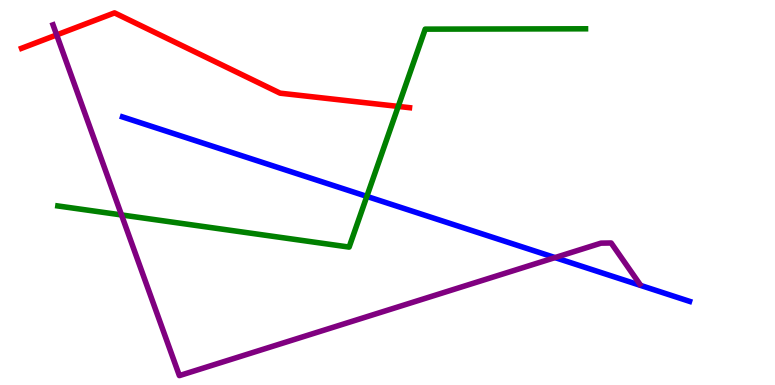[{'lines': ['blue', 'red'], 'intersections': []}, {'lines': ['green', 'red'], 'intersections': [{'x': 5.14, 'y': 7.24}]}, {'lines': ['purple', 'red'], 'intersections': [{'x': 0.731, 'y': 9.09}]}, {'lines': ['blue', 'green'], 'intersections': [{'x': 4.73, 'y': 4.9}]}, {'lines': ['blue', 'purple'], 'intersections': [{'x': 7.16, 'y': 3.31}]}, {'lines': ['green', 'purple'], 'intersections': [{'x': 1.57, 'y': 4.42}]}]